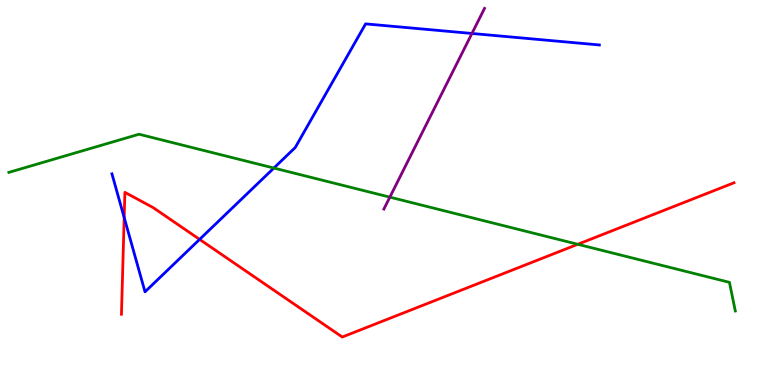[{'lines': ['blue', 'red'], 'intersections': [{'x': 1.6, 'y': 4.35}, {'x': 2.58, 'y': 3.78}]}, {'lines': ['green', 'red'], 'intersections': [{'x': 7.46, 'y': 3.65}]}, {'lines': ['purple', 'red'], 'intersections': []}, {'lines': ['blue', 'green'], 'intersections': [{'x': 3.53, 'y': 5.64}]}, {'lines': ['blue', 'purple'], 'intersections': [{'x': 6.09, 'y': 9.13}]}, {'lines': ['green', 'purple'], 'intersections': [{'x': 5.03, 'y': 4.88}]}]